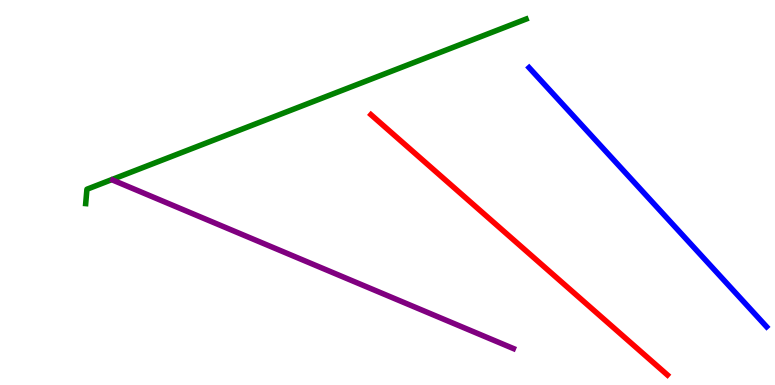[{'lines': ['blue', 'red'], 'intersections': []}, {'lines': ['green', 'red'], 'intersections': []}, {'lines': ['purple', 'red'], 'intersections': []}, {'lines': ['blue', 'green'], 'intersections': []}, {'lines': ['blue', 'purple'], 'intersections': []}, {'lines': ['green', 'purple'], 'intersections': []}]